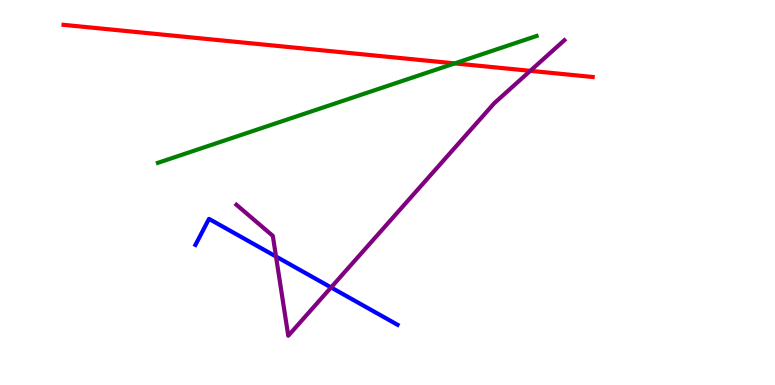[{'lines': ['blue', 'red'], 'intersections': []}, {'lines': ['green', 'red'], 'intersections': [{'x': 5.87, 'y': 8.35}]}, {'lines': ['purple', 'red'], 'intersections': [{'x': 6.84, 'y': 8.16}]}, {'lines': ['blue', 'green'], 'intersections': []}, {'lines': ['blue', 'purple'], 'intersections': [{'x': 3.56, 'y': 3.34}, {'x': 4.27, 'y': 2.53}]}, {'lines': ['green', 'purple'], 'intersections': []}]